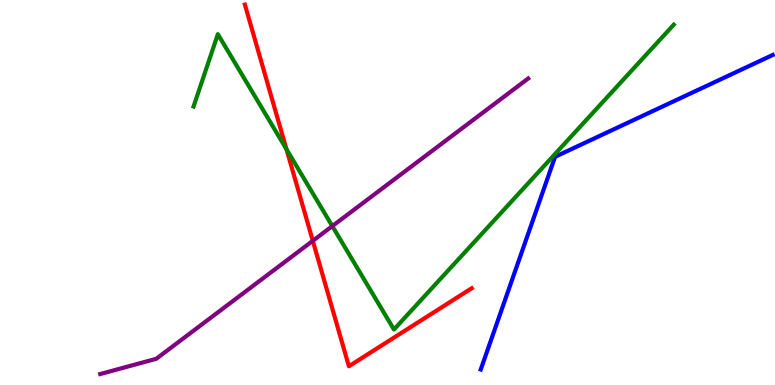[{'lines': ['blue', 'red'], 'intersections': []}, {'lines': ['green', 'red'], 'intersections': [{'x': 3.7, 'y': 6.12}]}, {'lines': ['purple', 'red'], 'intersections': [{'x': 4.04, 'y': 3.75}]}, {'lines': ['blue', 'green'], 'intersections': []}, {'lines': ['blue', 'purple'], 'intersections': []}, {'lines': ['green', 'purple'], 'intersections': [{'x': 4.29, 'y': 4.13}]}]